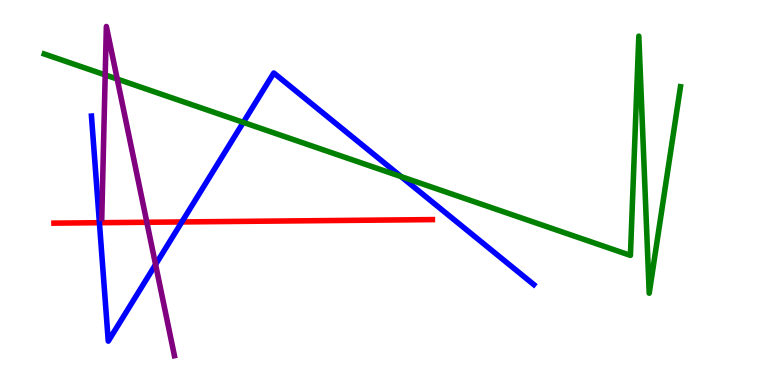[{'lines': ['blue', 'red'], 'intersections': [{'x': 1.28, 'y': 4.22}, {'x': 2.35, 'y': 4.24}]}, {'lines': ['green', 'red'], 'intersections': []}, {'lines': ['purple', 'red'], 'intersections': [{'x': 1.89, 'y': 4.23}]}, {'lines': ['blue', 'green'], 'intersections': [{'x': 3.14, 'y': 6.82}, {'x': 5.18, 'y': 5.41}]}, {'lines': ['blue', 'purple'], 'intersections': [{'x': 2.01, 'y': 3.13}]}, {'lines': ['green', 'purple'], 'intersections': [{'x': 1.36, 'y': 8.05}, {'x': 1.51, 'y': 7.95}]}]